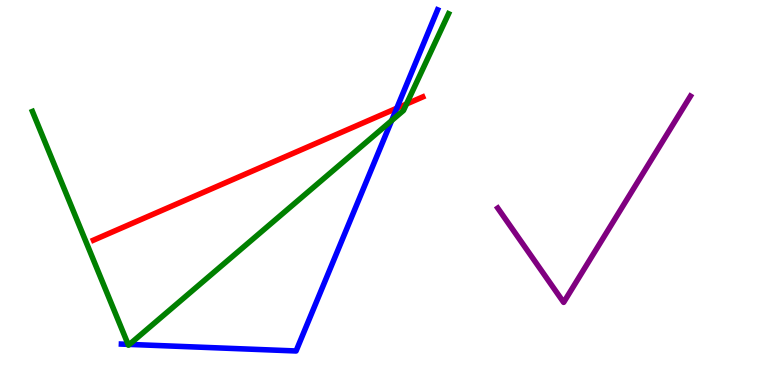[{'lines': ['blue', 'red'], 'intersections': [{'x': 5.12, 'y': 7.19}]}, {'lines': ['green', 'red'], 'intersections': [{'x': 5.24, 'y': 7.3}]}, {'lines': ['purple', 'red'], 'intersections': []}, {'lines': ['blue', 'green'], 'intersections': [{'x': 1.65, 'y': 1.06}, {'x': 1.67, 'y': 1.05}, {'x': 5.05, 'y': 6.87}]}, {'lines': ['blue', 'purple'], 'intersections': []}, {'lines': ['green', 'purple'], 'intersections': []}]